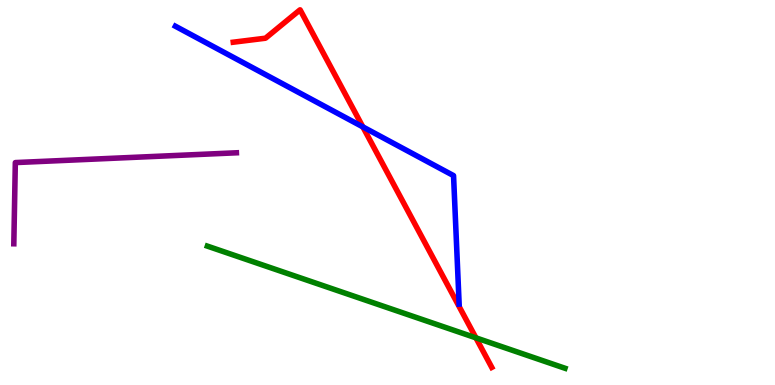[{'lines': ['blue', 'red'], 'intersections': [{'x': 4.68, 'y': 6.7}]}, {'lines': ['green', 'red'], 'intersections': [{'x': 6.14, 'y': 1.23}]}, {'lines': ['purple', 'red'], 'intersections': []}, {'lines': ['blue', 'green'], 'intersections': []}, {'lines': ['blue', 'purple'], 'intersections': []}, {'lines': ['green', 'purple'], 'intersections': []}]